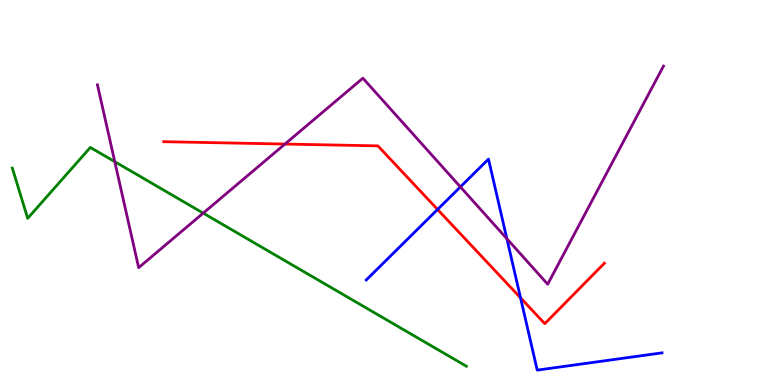[{'lines': ['blue', 'red'], 'intersections': [{'x': 5.65, 'y': 4.56}, {'x': 6.72, 'y': 2.26}]}, {'lines': ['green', 'red'], 'intersections': []}, {'lines': ['purple', 'red'], 'intersections': [{'x': 3.68, 'y': 6.26}]}, {'lines': ['blue', 'green'], 'intersections': []}, {'lines': ['blue', 'purple'], 'intersections': [{'x': 5.94, 'y': 5.15}, {'x': 6.54, 'y': 3.8}]}, {'lines': ['green', 'purple'], 'intersections': [{'x': 1.48, 'y': 5.8}, {'x': 2.62, 'y': 4.46}]}]